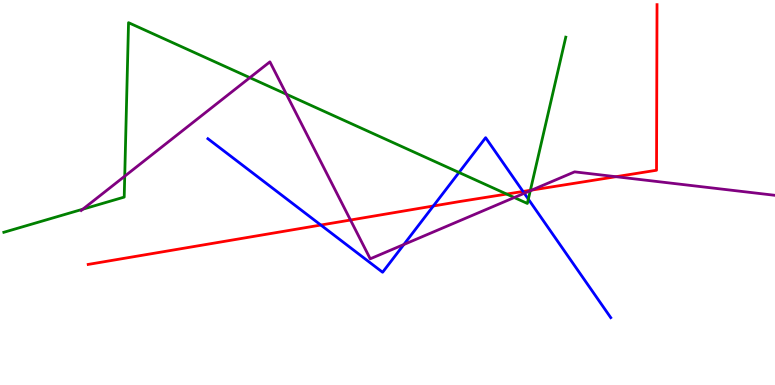[{'lines': ['blue', 'red'], 'intersections': [{'x': 4.14, 'y': 4.15}, {'x': 5.59, 'y': 4.65}, {'x': 6.75, 'y': 5.03}]}, {'lines': ['green', 'red'], 'intersections': [{'x': 6.54, 'y': 4.96}, {'x': 6.84, 'y': 5.06}]}, {'lines': ['purple', 'red'], 'intersections': [{'x': 4.52, 'y': 4.29}, {'x': 6.86, 'y': 5.06}, {'x': 7.95, 'y': 5.41}]}, {'lines': ['blue', 'green'], 'intersections': [{'x': 5.92, 'y': 5.52}, {'x': 6.82, 'y': 4.83}]}, {'lines': ['blue', 'purple'], 'intersections': [{'x': 5.21, 'y': 3.65}, {'x': 6.76, 'y': 4.98}]}, {'lines': ['green', 'purple'], 'intersections': [{'x': 1.07, 'y': 4.57}, {'x': 1.61, 'y': 5.42}, {'x': 3.22, 'y': 7.98}, {'x': 3.7, 'y': 7.55}, {'x': 6.64, 'y': 4.87}, {'x': 6.84, 'y': 5.05}]}]